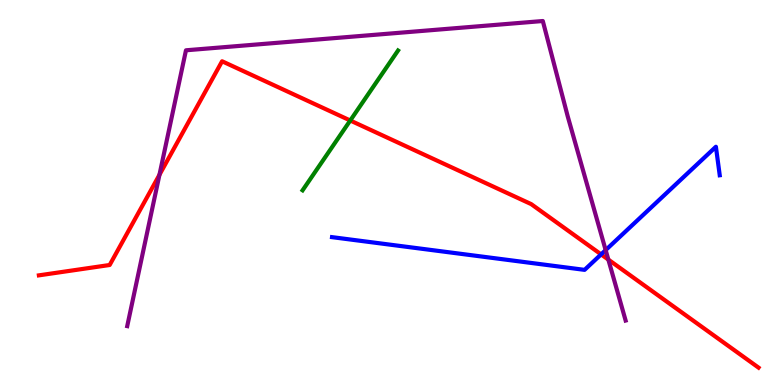[{'lines': ['blue', 'red'], 'intersections': [{'x': 7.76, 'y': 3.39}]}, {'lines': ['green', 'red'], 'intersections': [{'x': 4.52, 'y': 6.87}]}, {'lines': ['purple', 'red'], 'intersections': [{'x': 2.06, 'y': 5.46}, {'x': 7.85, 'y': 3.26}]}, {'lines': ['blue', 'green'], 'intersections': []}, {'lines': ['blue', 'purple'], 'intersections': [{'x': 7.81, 'y': 3.5}]}, {'lines': ['green', 'purple'], 'intersections': []}]